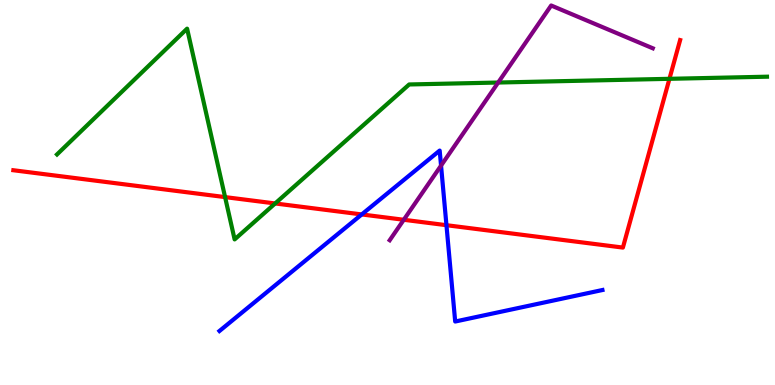[{'lines': ['blue', 'red'], 'intersections': [{'x': 4.67, 'y': 4.43}, {'x': 5.76, 'y': 4.15}]}, {'lines': ['green', 'red'], 'intersections': [{'x': 2.9, 'y': 4.88}, {'x': 3.55, 'y': 4.72}, {'x': 8.64, 'y': 7.95}]}, {'lines': ['purple', 'red'], 'intersections': [{'x': 5.21, 'y': 4.29}]}, {'lines': ['blue', 'green'], 'intersections': []}, {'lines': ['blue', 'purple'], 'intersections': [{'x': 5.69, 'y': 5.7}]}, {'lines': ['green', 'purple'], 'intersections': [{'x': 6.43, 'y': 7.86}]}]